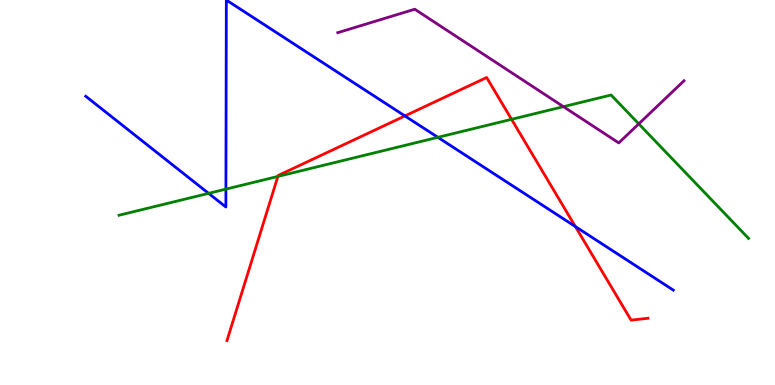[{'lines': ['blue', 'red'], 'intersections': [{'x': 5.22, 'y': 6.99}, {'x': 7.42, 'y': 4.12}]}, {'lines': ['green', 'red'], 'intersections': [{'x': 3.59, 'y': 5.42}, {'x': 6.6, 'y': 6.9}]}, {'lines': ['purple', 'red'], 'intersections': []}, {'lines': ['blue', 'green'], 'intersections': [{'x': 2.69, 'y': 4.98}, {'x': 2.92, 'y': 5.09}, {'x': 5.65, 'y': 6.43}]}, {'lines': ['blue', 'purple'], 'intersections': []}, {'lines': ['green', 'purple'], 'intersections': [{'x': 7.27, 'y': 7.23}, {'x': 8.24, 'y': 6.78}]}]